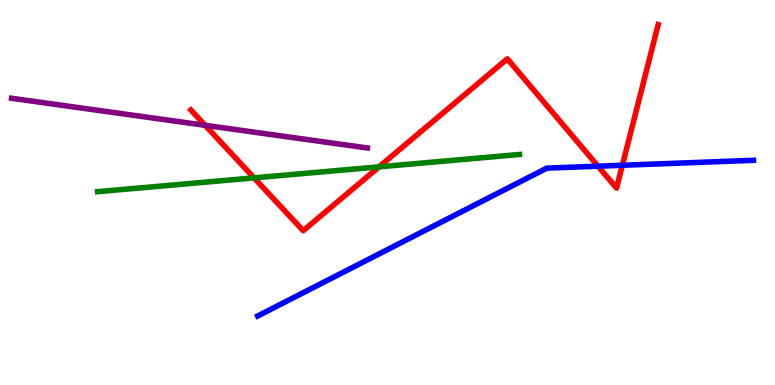[{'lines': ['blue', 'red'], 'intersections': [{'x': 7.72, 'y': 5.68}, {'x': 8.03, 'y': 5.71}]}, {'lines': ['green', 'red'], 'intersections': [{'x': 3.28, 'y': 5.38}, {'x': 4.89, 'y': 5.67}]}, {'lines': ['purple', 'red'], 'intersections': [{'x': 2.65, 'y': 6.75}]}, {'lines': ['blue', 'green'], 'intersections': []}, {'lines': ['blue', 'purple'], 'intersections': []}, {'lines': ['green', 'purple'], 'intersections': []}]